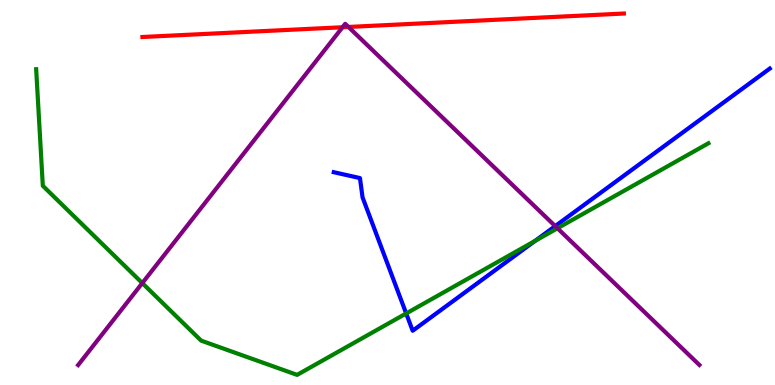[{'lines': ['blue', 'red'], 'intersections': []}, {'lines': ['green', 'red'], 'intersections': []}, {'lines': ['purple', 'red'], 'intersections': [{'x': 4.42, 'y': 9.29}, {'x': 4.5, 'y': 9.3}]}, {'lines': ['blue', 'green'], 'intersections': [{'x': 5.24, 'y': 1.86}, {'x': 6.9, 'y': 3.74}]}, {'lines': ['blue', 'purple'], 'intersections': [{'x': 7.16, 'y': 4.13}]}, {'lines': ['green', 'purple'], 'intersections': [{'x': 1.84, 'y': 2.65}, {'x': 7.19, 'y': 4.07}]}]